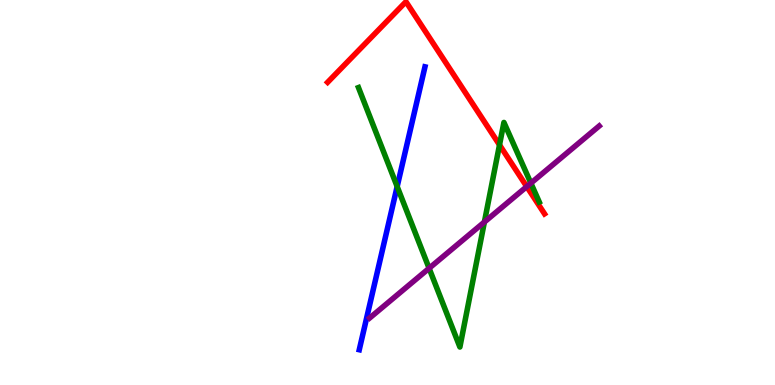[{'lines': ['blue', 'red'], 'intersections': []}, {'lines': ['green', 'red'], 'intersections': [{'x': 6.45, 'y': 6.24}]}, {'lines': ['purple', 'red'], 'intersections': [{'x': 6.8, 'y': 5.15}]}, {'lines': ['blue', 'green'], 'intersections': [{'x': 5.12, 'y': 5.15}]}, {'lines': ['blue', 'purple'], 'intersections': []}, {'lines': ['green', 'purple'], 'intersections': [{'x': 5.54, 'y': 3.03}, {'x': 6.25, 'y': 4.23}, {'x': 6.85, 'y': 5.24}]}]